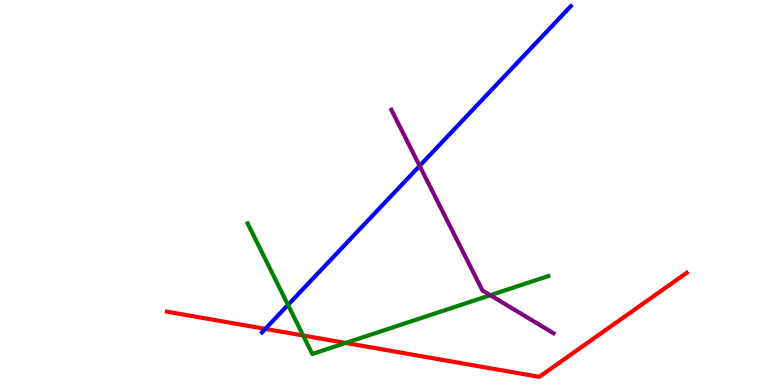[{'lines': ['blue', 'red'], 'intersections': [{'x': 3.42, 'y': 1.46}]}, {'lines': ['green', 'red'], 'intersections': [{'x': 3.91, 'y': 1.29}, {'x': 4.46, 'y': 1.09}]}, {'lines': ['purple', 'red'], 'intersections': []}, {'lines': ['blue', 'green'], 'intersections': [{'x': 3.72, 'y': 2.08}]}, {'lines': ['blue', 'purple'], 'intersections': [{'x': 5.41, 'y': 5.69}]}, {'lines': ['green', 'purple'], 'intersections': [{'x': 6.33, 'y': 2.33}]}]